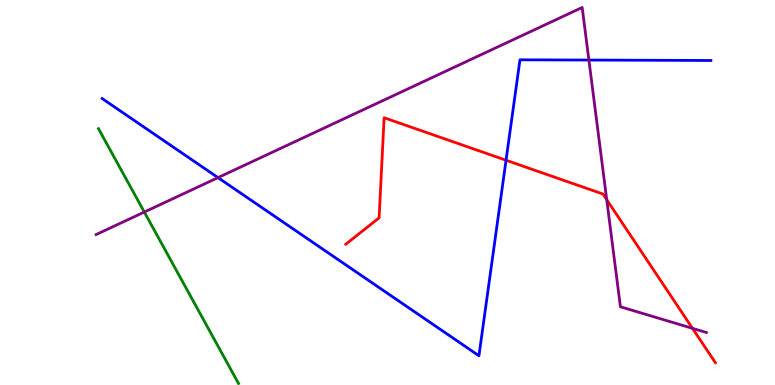[{'lines': ['blue', 'red'], 'intersections': [{'x': 6.53, 'y': 5.84}]}, {'lines': ['green', 'red'], 'intersections': []}, {'lines': ['purple', 'red'], 'intersections': [{'x': 7.83, 'y': 4.81}, {'x': 8.94, 'y': 1.47}]}, {'lines': ['blue', 'green'], 'intersections': []}, {'lines': ['blue', 'purple'], 'intersections': [{'x': 2.81, 'y': 5.39}, {'x': 7.6, 'y': 8.44}]}, {'lines': ['green', 'purple'], 'intersections': [{'x': 1.86, 'y': 4.49}]}]